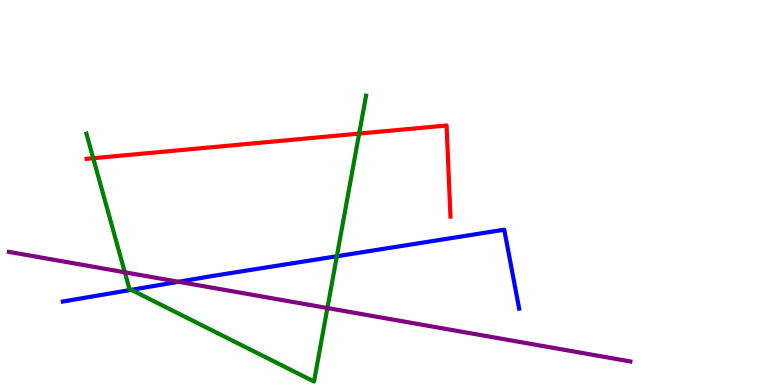[{'lines': ['blue', 'red'], 'intersections': []}, {'lines': ['green', 'red'], 'intersections': [{'x': 1.2, 'y': 5.89}, {'x': 4.63, 'y': 6.53}]}, {'lines': ['purple', 'red'], 'intersections': []}, {'lines': ['blue', 'green'], 'intersections': [{'x': 1.69, 'y': 2.47}, {'x': 4.35, 'y': 3.34}]}, {'lines': ['blue', 'purple'], 'intersections': [{'x': 2.3, 'y': 2.68}]}, {'lines': ['green', 'purple'], 'intersections': [{'x': 1.61, 'y': 2.93}, {'x': 4.22, 'y': 2.0}]}]